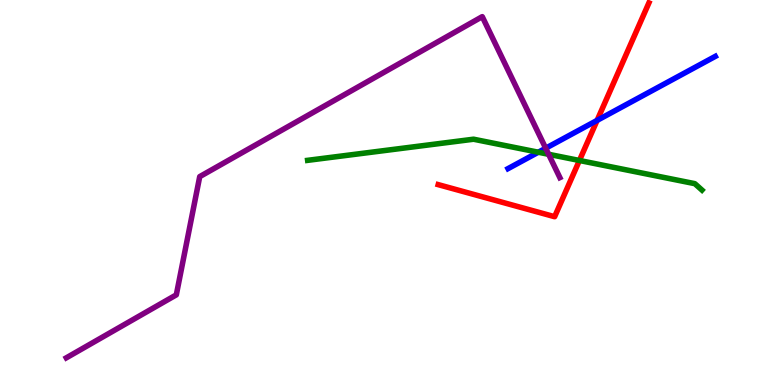[{'lines': ['blue', 'red'], 'intersections': [{'x': 7.7, 'y': 6.87}]}, {'lines': ['green', 'red'], 'intersections': [{'x': 7.48, 'y': 5.83}]}, {'lines': ['purple', 'red'], 'intersections': []}, {'lines': ['blue', 'green'], 'intersections': [{'x': 6.95, 'y': 6.05}]}, {'lines': ['blue', 'purple'], 'intersections': [{'x': 7.04, 'y': 6.15}]}, {'lines': ['green', 'purple'], 'intersections': [{'x': 7.08, 'y': 5.99}]}]